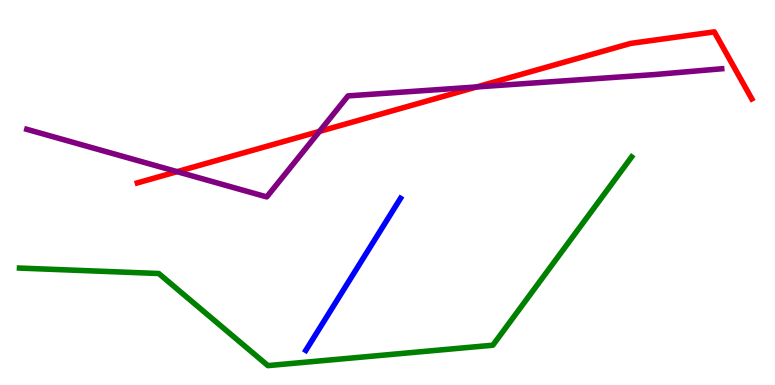[{'lines': ['blue', 'red'], 'intersections': []}, {'lines': ['green', 'red'], 'intersections': []}, {'lines': ['purple', 'red'], 'intersections': [{'x': 2.29, 'y': 5.54}, {'x': 4.12, 'y': 6.59}, {'x': 6.15, 'y': 7.74}]}, {'lines': ['blue', 'green'], 'intersections': []}, {'lines': ['blue', 'purple'], 'intersections': []}, {'lines': ['green', 'purple'], 'intersections': []}]